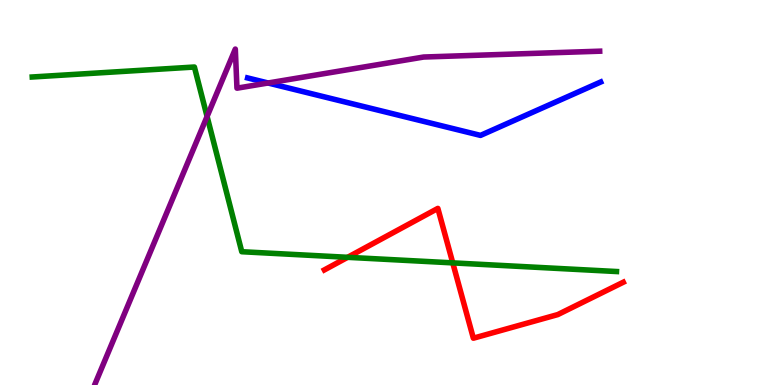[{'lines': ['blue', 'red'], 'intersections': []}, {'lines': ['green', 'red'], 'intersections': [{'x': 4.49, 'y': 3.32}, {'x': 5.84, 'y': 3.17}]}, {'lines': ['purple', 'red'], 'intersections': []}, {'lines': ['blue', 'green'], 'intersections': []}, {'lines': ['blue', 'purple'], 'intersections': [{'x': 3.46, 'y': 7.84}]}, {'lines': ['green', 'purple'], 'intersections': [{'x': 2.67, 'y': 6.97}]}]